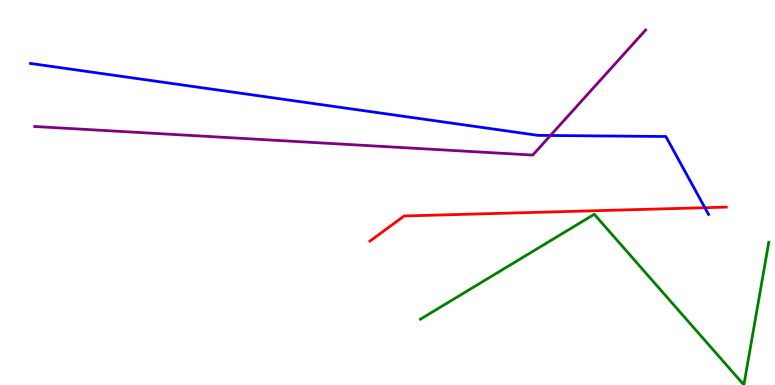[{'lines': ['blue', 'red'], 'intersections': [{'x': 9.1, 'y': 4.61}]}, {'lines': ['green', 'red'], 'intersections': []}, {'lines': ['purple', 'red'], 'intersections': []}, {'lines': ['blue', 'green'], 'intersections': []}, {'lines': ['blue', 'purple'], 'intersections': [{'x': 7.1, 'y': 6.48}]}, {'lines': ['green', 'purple'], 'intersections': []}]